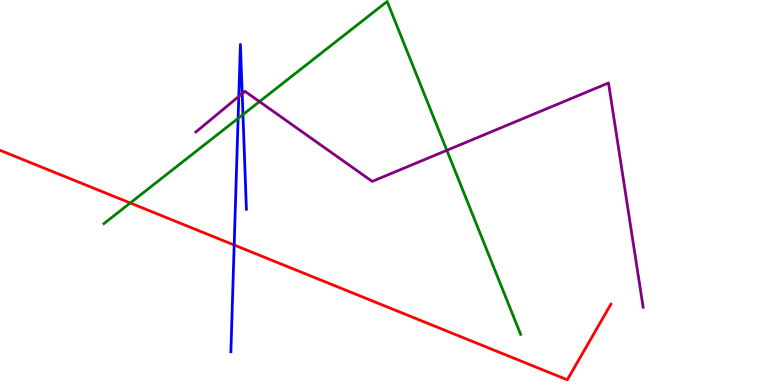[{'lines': ['blue', 'red'], 'intersections': [{'x': 3.02, 'y': 3.64}]}, {'lines': ['green', 'red'], 'intersections': [{'x': 1.68, 'y': 4.73}]}, {'lines': ['purple', 'red'], 'intersections': []}, {'lines': ['blue', 'green'], 'intersections': [{'x': 3.07, 'y': 6.93}, {'x': 3.13, 'y': 7.02}]}, {'lines': ['blue', 'purple'], 'intersections': [{'x': 3.08, 'y': 7.49}, {'x': 3.13, 'y': 7.57}]}, {'lines': ['green', 'purple'], 'intersections': [{'x': 3.35, 'y': 7.36}, {'x': 5.77, 'y': 6.1}]}]